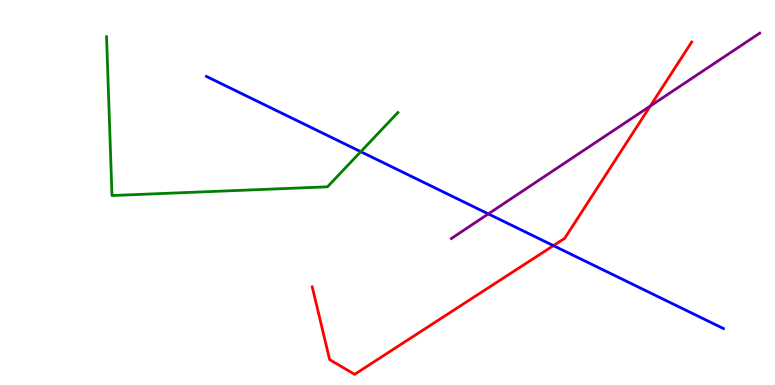[{'lines': ['blue', 'red'], 'intersections': [{'x': 7.14, 'y': 3.62}]}, {'lines': ['green', 'red'], 'intersections': []}, {'lines': ['purple', 'red'], 'intersections': [{'x': 8.39, 'y': 7.25}]}, {'lines': ['blue', 'green'], 'intersections': [{'x': 4.66, 'y': 6.06}]}, {'lines': ['blue', 'purple'], 'intersections': [{'x': 6.3, 'y': 4.44}]}, {'lines': ['green', 'purple'], 'intersections': []}]